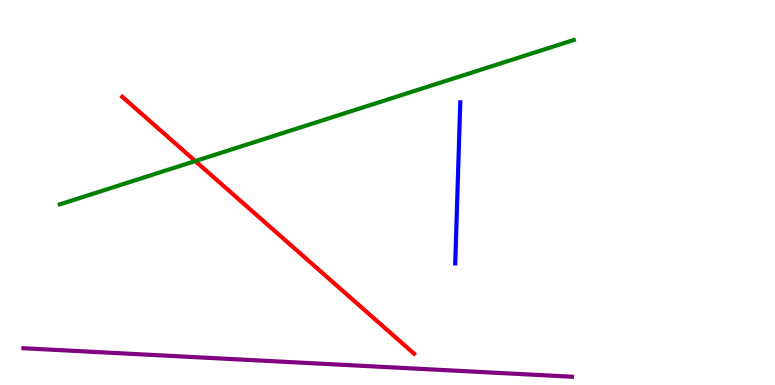[{'lines': ['blue', 'red'], 'intersections': []}, {'lines': ['green', 'red'], 'intersections': [{'x': 2.52, 'y': 5.82}]}, {'lines': ['purple', 'red'], 'intersections': []}, {'lines': ['blue', 'green'], 'intersections': []}, {'lines': ['blue', 'purple'], 'intersections': []}, {'lines': ['green', 'purple'], 'intersections': []}]